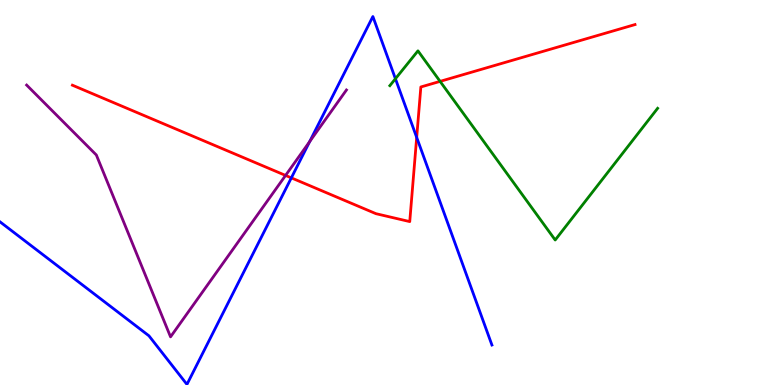[{'lines': ['blue', 'red'], 'intersections': [{'x': 3.76, 'y': 5.38}, {'x': 5.38, 'y': 6.43}]}, {'lines': ['green', 'red'], 'intersections': [{'x': 5.68, 'y': 7.89}]}, {'lines': ['purple', 'red'], 'intersections': [{'x': 3.68, 'y': 5.44}]}, {'lines': ['blue', 'green'], 'intersections': [{'x': 5.1, 'y': 7.95}]}, {'lines': ['blue', 'purple'], 'intersections': [{'x': 4.0, 'y': 6.32}]}, {'lines': ['green', 'purple'], 'intersections': []}]